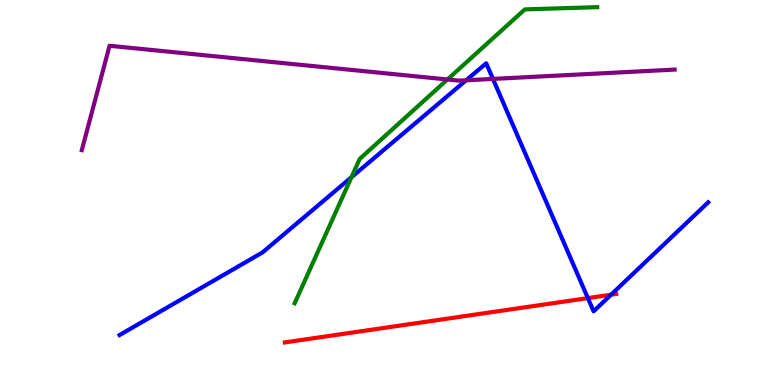[{'lines': ['blue', 'red'], 'intersections': [{'x': 7.59, 'y': 2.26}, {'x': 7.88, 'y': 2.35}]}, {'lines': ['green', 'red'], 'intersections': []}, {'lines': ['purple', 'red'], 'intersections': []}, {'lines': ['blue', 'green'], 'intersections': [{'x': 4.54, 'y': 5.4}]}, {'lines': ['blue', 'purple'], 'intersections': [{'x': 6.01, 'y': 7.91}, {'x': 6.36, 'y': 7.95}]}, {'lines': ['green', 'purple'], 'intersections': [{'x': 5.77, 'y': 7.94}]}]